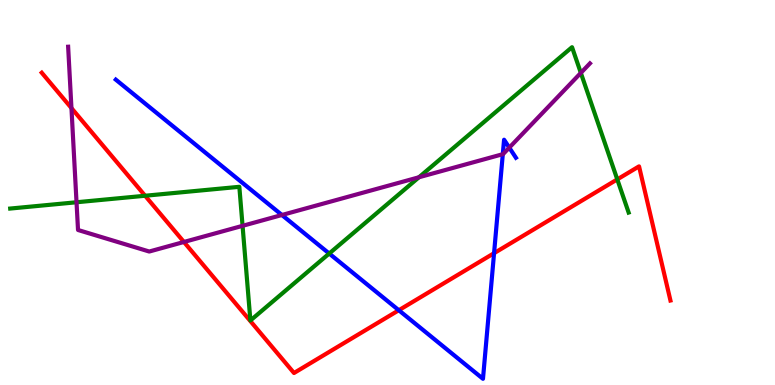[{'lines': ['blue', 'red'], 'intersections': [{'x': 5.15, 'y': 1.94}, {'x': 6.38, 'y': 3.42}]}, {'lines': ['green', 'red'], 'intersections': [{'x': 1.87, 'y': 4.92}, {'x': 7.96, 'y': 5.34}]}, {'lines': ['purple', 'red'], 'intersections': [{'x': 0.922, 'y': 7.19}, {'x': 2.37, 'y': 3.71}]}, {'lines': ['blue', 'green'], 'intersections': [{'x': 4.25, 'y': 3.41}]}, {'lines': ['blue', 'purple'], 'intersections': [{'x': 3.64, 'y': 4.42}, {'x': 6.49, 'y': 6.0}, {'x': 6.57, 'y': 6.17}]}, {'lines': ['green', 'purple'], 'intersections': [{'x': 0.987, 'y': 4.75}, {'x': 3.13, 'y': 4.13}, {'x': 5.41, 'y': 5.4}, {'x': 7.49, 'y': 8.11}]}]